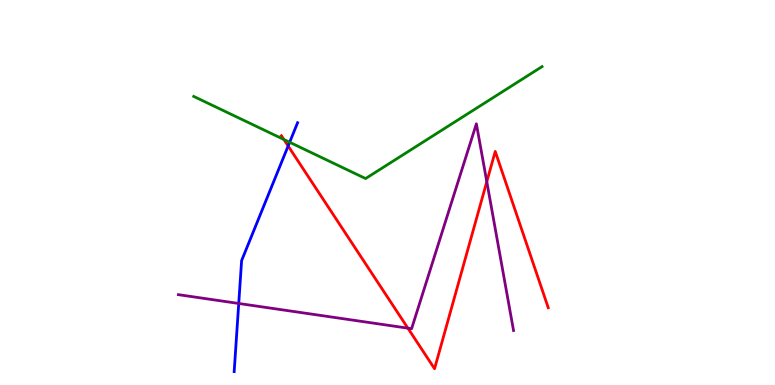[{'lines': ['blue', 'red'], 'intersections': [{'x': 3.72, 'y': 6.21}]}, {'lines': ['green', 'red'], 'intersections': [{'x': 3.66, 'y': 6.38}]}, {'lines': ['purple', 'red'], 'intersections': [{'x': 5.26, 'y': 1.48}, {'x': 6.28, 'y': 5.28}]}, {'lines': ['blue', 'green'], 'intersections': [{'x': 3.74, 'y': 6.3}]}, {'lines': ['blue', 'purple'], 'intersections': [{'x': 3.08, 'y': 2.12}]}, {'lines': ['green', 'purple'], 'intersections': []}]